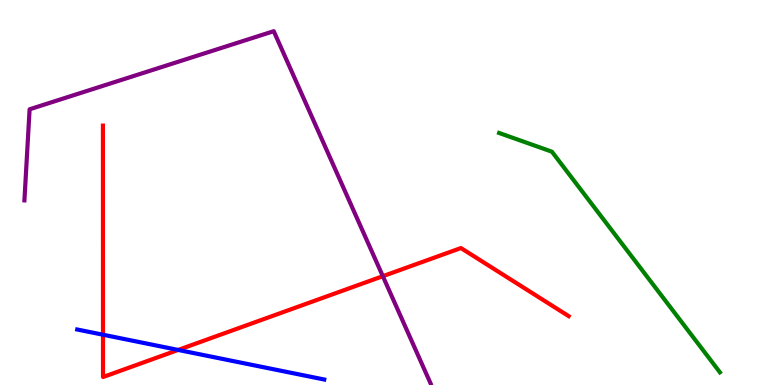[{'lines': ['blue', 'red'], 'intersections': [{'x': 1.33, 'y': 1.31}, {'x': 2.3, 'y': 0.911}]}, {'lines': ['green', 'red'], 'intersections': []}, {'lines': ['purple', 'red'], 'intersections': [{'x': 4.94, 'y': 2.83}]}, {'lines': ['blue', 'green'], 'intersections': []}, {'lines': ['blue', 'purple'], 'intersections': []}, {'lines': ['green', 'purple'], 'intersections': []}]